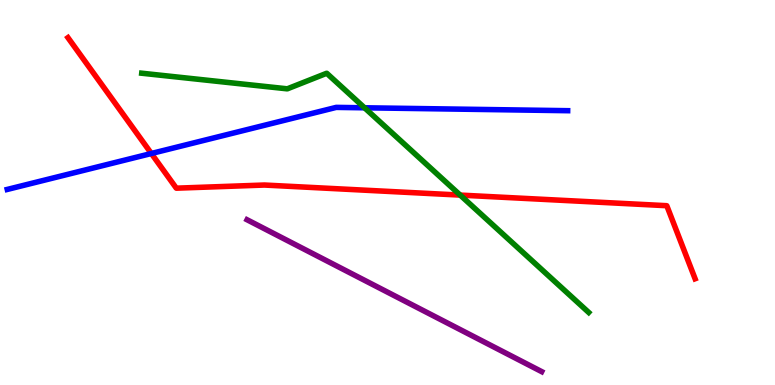[{'lines': ['blue', 'red'], 'intersections': [{'x': 1.95, 'y': 6.01}]}, {'lines': ['green', 'red'], 'intersections': [{'x': 5.94, 'y': 4.93}]}, {'lines': ['purple', 'red'], 'intersections': []}, {'lines': ['blue', 'green'], 'intersections': [{'x': 4.7, 'y': 7.2}]}, {'lines': ['blue', 'purple'], 'intersections': []}, {'lines': ['green', 'purple'], 'intersections': []}]